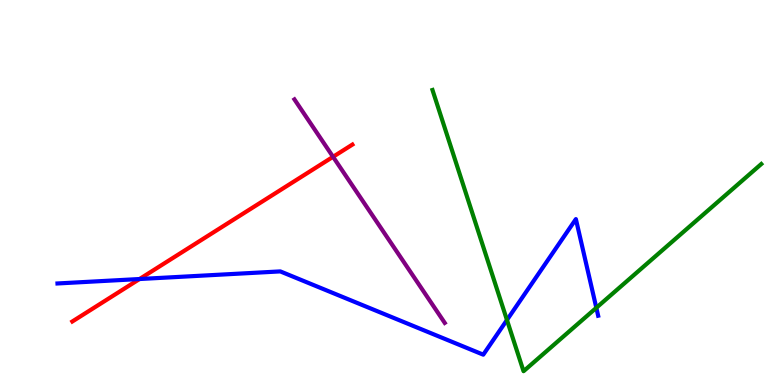[{'lines': ['blue', 'red'], 'intersections': [{'x': 1.8, 'y': 2.75}]}, {'lines': ['green', 'red'], 'intersections': []}, {'lines': ['purple', 'red'], 'intersections': [{'x': 4.3, 'y': 5.93}]}, {'lines': ['blue', 'green'], 'intersections': [{'x': 6.54, 'y': 1.69}, {'x': 7.69, 'y': 2.01}]}, {'lines': ['blue', 'purple'], 'intersections': []}, {'lines': ['green', 'purple'], 'intersections': []}]